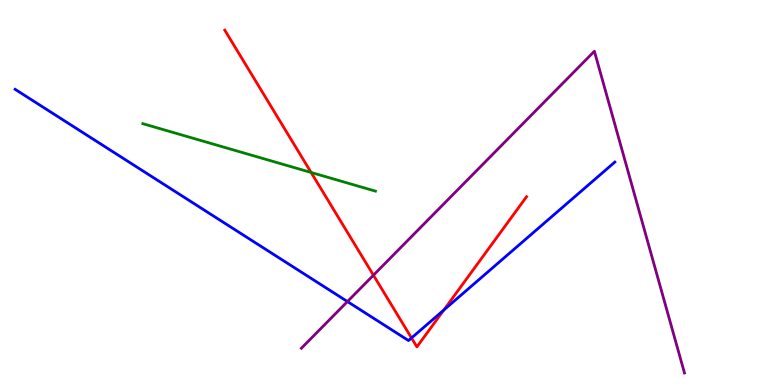[{'lines': ['blue', 'red'], 'intersections': [{'x': 5.31, 'y': 1.22}, {'x': 5.73, 'y': 1.95}]}, {'lines': ['green', 'red'], 'intersections': [{'x': 4.01, 'y': 5.52}]}, {'lines': ['purple', 'red'], 'intersections': [{'x': 4.82, 'y': 2.85}]}, {'lines': ['blue', 'green'], 'intersections': []}, {'lines': ['blue', 'purple'], 'intersections': [{'x': 4.48, 'y': 2.17}]}, {'lines': ['green', 'purple'], 'intersections': []}]